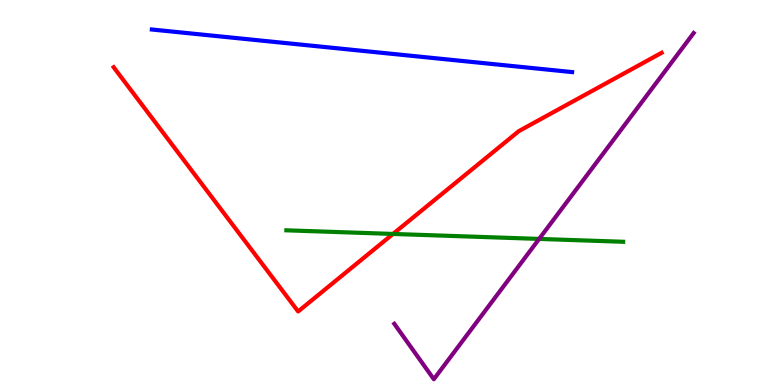[{'lines': ['blue', 'red'], 'intersections': []}, {'lines': ['green', 'red'], 'intersections': [{'x': 5.07, 'y': 3.92}]}, {'lines': ['purple', 'red'], 'intersections': []}, {'lines': ['blue', 'green'], 'intersections': []}, {'lines': ['blue', 'purple'], 'intersections': []}, {'lines': ['green', 'purple'], 'intersections': [{'x': 6.96, 'y': 3.79}]}]